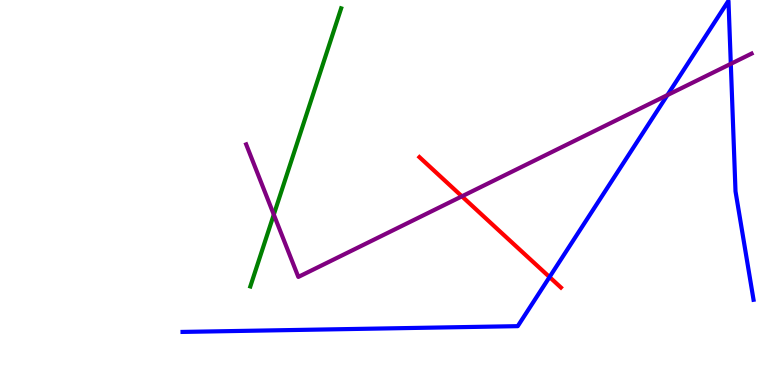[{'lines': ['blue', 'red'], 'intersections': [{'x': 7.09, 'y': 2.8}]}, {'lines': ['green', 'red'], 'intersections': []}, {'lines': ['purple', 'red'], 'intersections': [{'x': 5.96, 'y': 4.9}]}, {'lines': ['blue', 'green'], 'intersections': []}, {'lines': ['blue', 'purple'], 'intersections': [{'x': 8.61, 'y': 7.53}, {'x': 9.43, 'y': 8.34}]}, {'lines': ['green', 'purple'], 'intersections': [{'x': 3.53, 'y': 4.43}]}]